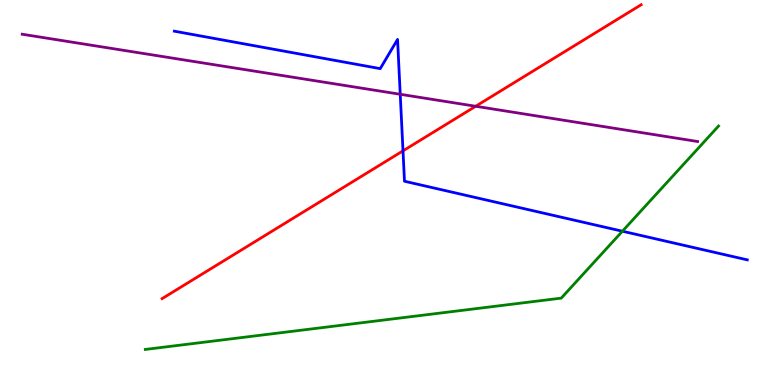[{'lines': ['blue', 'red'], 'intersections': [{'x': 5.2, 'y': 6.08}]}, {'lines': ['green', 'red'], 'intersections': []}, {'lines': ['purple', 'red'], 'intersections': [{'x': 6.14, 'y': 7.24}]}, {'lines': ['blue', 'green'], 'intersections': [{'x': 8.03, 'y': 3.99}]}, {'lines': ['blue', 'purple'], 'intersections': [{'x': 5.16, 'y': 7.55}]}, {'lines': ['green', 'purple'], 'intersections': []}]